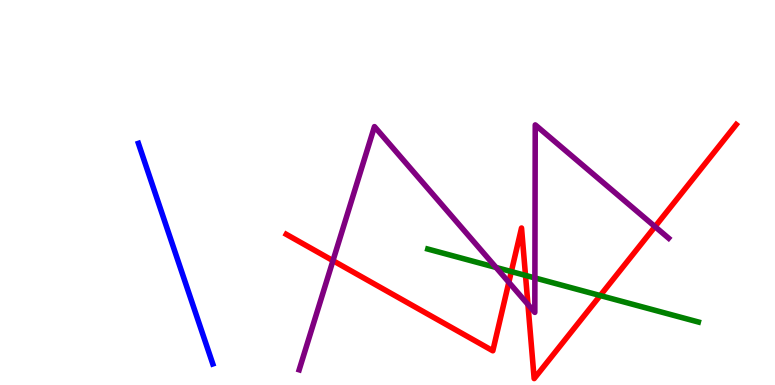[{'lines': ['blue', 'red'], 'intersections': []}, {'lines': ['green', 'red'], 'intersections': [{'x': 6.6, 'y': 2.95}, {'x': 6.78, 'y': 2.85}, {'x': 7.74, 'y': 2.32}]}, {'lines': ['purple', 'red'], 'intersections': [{'x': 4.3, 'y': 3.23}, {'x': 6.57, 'y': 2.67}, {'x': 6.81, 'y': 2.09}, {'x': 8.45, 'y': 4.11}]}, {'lines': ['blue', 'green'], 'intersections': []}, {'lines': ['blue', 'purple'], 'intersections': []}, {'lines': ['green', 'purple'], 'intersections': [{'x': 6.4, 'y': 3.05}, {'x': 6.9, 'y': 2.78}]}]